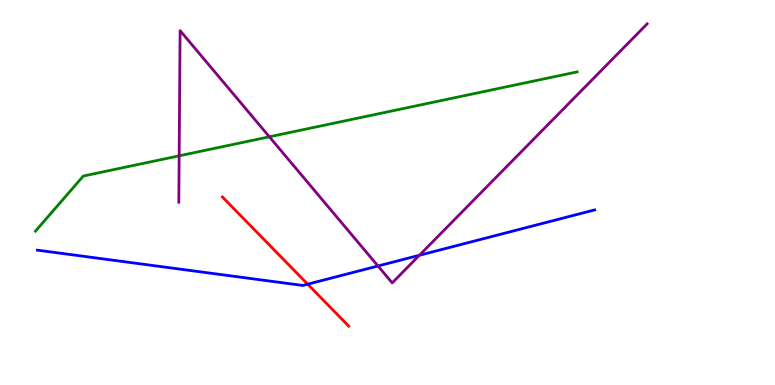[{'lines': ['blue', 'red'], 'intersections': [{'x': 3.97, 'y': 2.62}]}, {'lines': ['green', 'red'], 'intersections': []}, {'lines': ['purple', 'red'], 'intersections': []}, {'lines': ['blue', 'green'], 'intersections': []}, {'lines': ['blue', 'purple'], 'intersections': [{'x': 4.88, 'y': 3.09}, {'x': 5.41, 'y': 3.37}]}, {'lines': ['green', 'purple'], 'intersections': [{'x': 2.31, 'y': 5.95}, {'x': 3.48, 'y': 6.45}]}]